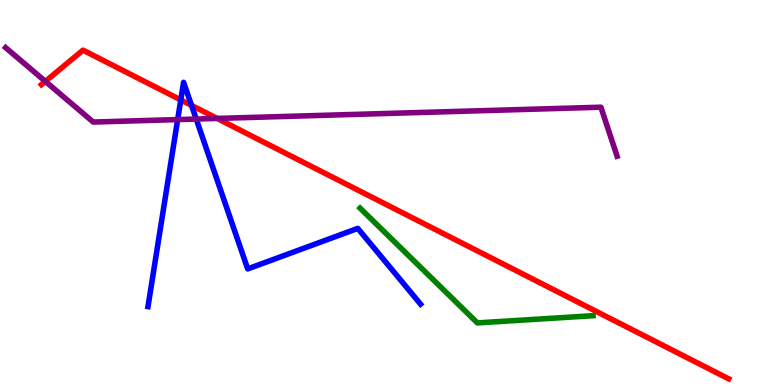[{'lines': ['blue', 'red'], 'intersections': [{'x': 2.33, 'y': 7.4}, {'x': 2.47, 'y': 7.26}]}, {'lines': ['green', 'red'], 'intersections': []}, {'lines': ['purple', 'red'], 'intersections': [{'x': 0.585, 'y': 7.89}, {'x': 2.8, 'y': 6.92}]}, {'lines': ['blue', 'green'], 'intersections': []}, {'lines': ['blue', 'purple'], 'intersections': [{'x': 2.29, 'y': 6.89}, {'x': 2.53, 'y': 6.91}]}, {'lines': ['green', 'purple'], 'intersections': []}]